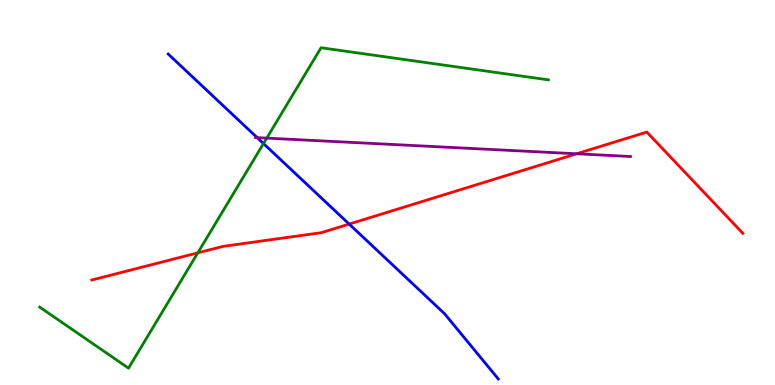[{'lines': ['blue', 'red'], 'intersections': [{'x': 4.51, 'y': 4.18}]}, {'lines': ['green', 'red'], 'intersections': [{'x': 2.55, 'y': 3.43}]}, {'lines': ['purple', 'red'], 'intersections': [{'x': 7.44, 'y': 6.01}]}, {'lines': ['blue', 'green'], 'intersections': [{'x': 3.4, 'y': 6.27}]}, {'lines': ['blue', 'purple'], 'intersections': [{'x': 3.32, 'y': 6.43}]}, {'lines': ['green', 'purple'], 'intersections': [{'x': 3.44, 'y': 6.41}]}]